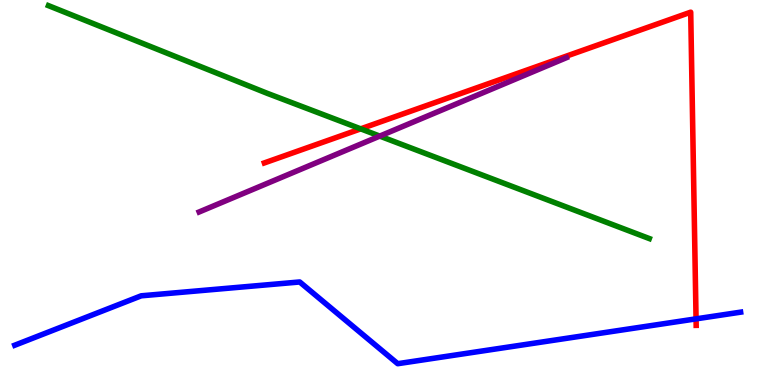[{'lines': ['blue', 'red'], 'intersections': [{'x': 8.98, 'y': 1.72}]}, {'lines': ['green', 'red'], 'intersections': [{'x': 4.65, 'y': 6.65}]}, {'lines': ['purple', 'red'], 'intersections': []}, {'lines': ['blue', 'green'], 'intersections': []}, {'lines': ['blue', 'purple'], 'intersections': []}, {'lines': ['green', 'purple'], 'intersections': [{'x': 4.9, 'y': 6.47}]}]